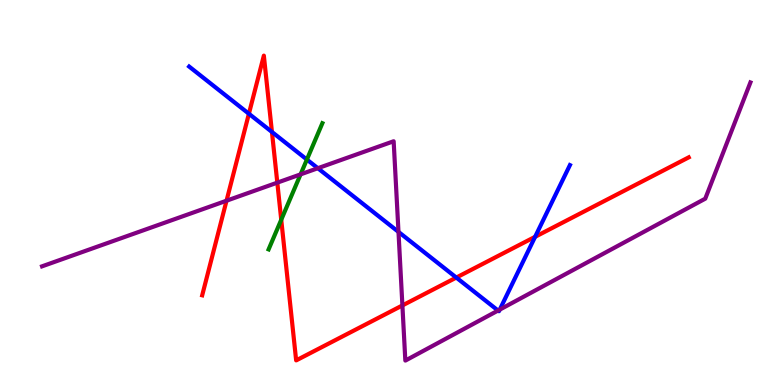[{'lines': ['blue', 'red'], 'intersections': [{'x': 3.21, 'y': 7.05}, {'x': 3.51, 'y': 6.57}, {'x': 5.89, 'y': 2.79}, {'x': 6.9, 'y': 3.85}]}, {'lines': ['green', 'red'], 'intersections': [{'x': 3.63, 'y': 4.29}]}, {'lines': ['purple', 'red'], 'intersections': [{'x': 2.92, 'y': 4.79}, {'x': 3.58, 'y': 5.26}, {'x': 5.19, 'y': 2.07}]}, {'lines': ['blue', 'green'], 'intersections': [{'x': 3.96, 'y': 5.86}]}, {'lines': ['blue', 'purple'], 'intersections': [{'x': 4.1, 'y': 5.63}, {'x': 5.14, 'y': 3.98}, {'x': 6.43, 'y': 1.93}, {'x': 6.45, 'y': 1.96}]}, {'lines': ['green', 'purple'], 'intersections': [{'x': 3.88, 'y': 5.47}]}]